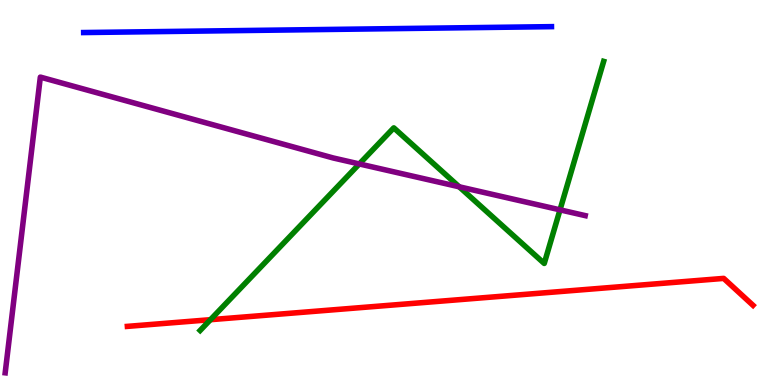[{'lines': ['blue', 'red'], 'intersections': []}, {'lines': ['green', 'red'], 'intersections': [{'x': 2.72, 'y': 1.7}]}, {'lines': ['purple', 'red'], 'intersections': []}, {'lines': ['blue', 'green'], 'intersections': []}, {'lines': ['blue', 'purple'], 'intersections': []}, {'lines': ['green', 'purple'], 'intersections': [{'x': 4.64, 'y': 5.74}, {'x': 5.92, 'y': 5.15}, {'x': 7.23, 'y': 4.55}]}]